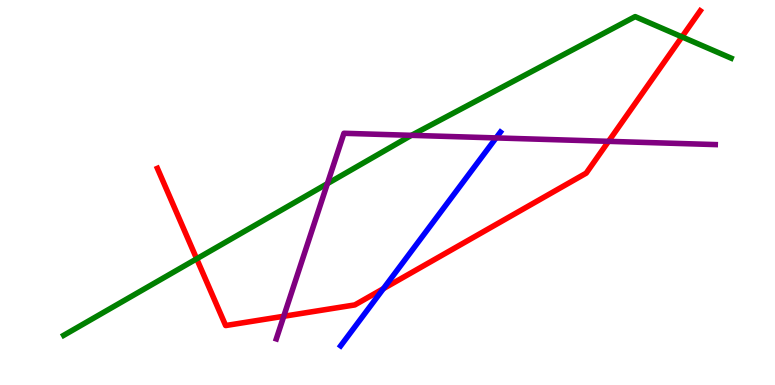[{'lines': ['blue', 'red'], 'intersections': [{'x': 4.95, 'y': 2.5}]}, {'lines': ['green', 'red'], 'intersections': [{'x': 2.54, 'y': 3.28}, {'x': 8.8, 'y': 9.04}]}, {'lines': ['purple', 'red'], 'intersections': [{'x': 3.66, 'y': 1.79}, {'x': 7.85, 'y': 6.33}]}, {'lines': ['blue', 'green'], 'intersections': []}, {'lines': ['blue', 'purple'], 'intersections': [{'x': 6.4, 'y': 6.42}]}, {'lines': ['green', 'purple'], 'intersections': [{'x': 4.22, 'y': 5.23}, {'x': 5.31, 'y': 6.48}]}]